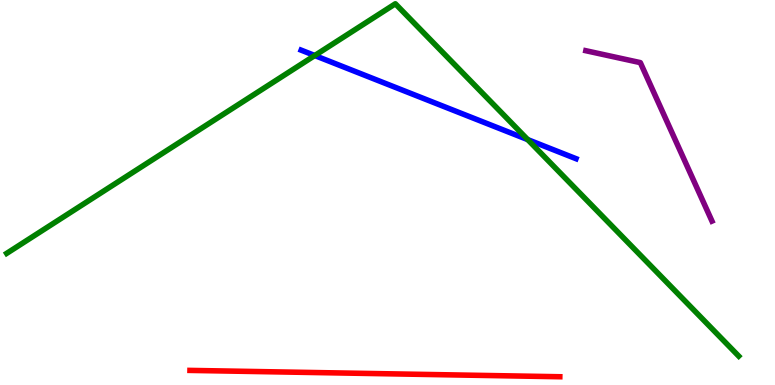[{'lines': ['blue', 'red'], 'intersections': []}, {'lines': ['green', 'red'], 'intersections': []}, {'lines': ['purple', 'red'], 'intersections': []}, {'lines': ['blue', 'green'], 'intersections': [{'x': 4.06, 'y': 8.56}, {'x': 6.81, 'y': 6.37}]}, {'lines': ['blue', 'purple'], 'intersections': []}, {'lines': ['green', 'purple'], 'intersections': []}]